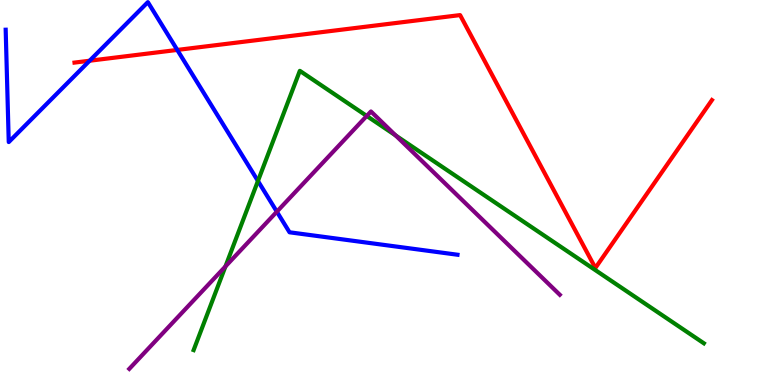[{'lines': ['blue', 'red'], 'intersections': [{'x': 1.16, 'y': 8.42}, {'x': 2.29, 'y': 8.7}]}, {'lines': ['green', 'red'], 'intersections': []}, {'lines': ['purple', 'red'], 'intersections': []}, {'lines': ['blue', 'green'], 'intersections': [{'x': 3.33, 'y': 5.3}]}, {'lines': ['blue', 'purple'], 'intersections': [{'x': 3.57, 'y': 4.5}]}, {'lines': ['green', 'purple'], 'intersections': [{'x': 2.91, 'y': 3.08}, {'x': 4.73, 'y': 6.99}, {'x': 5.11, 'y': 6.48}]}]